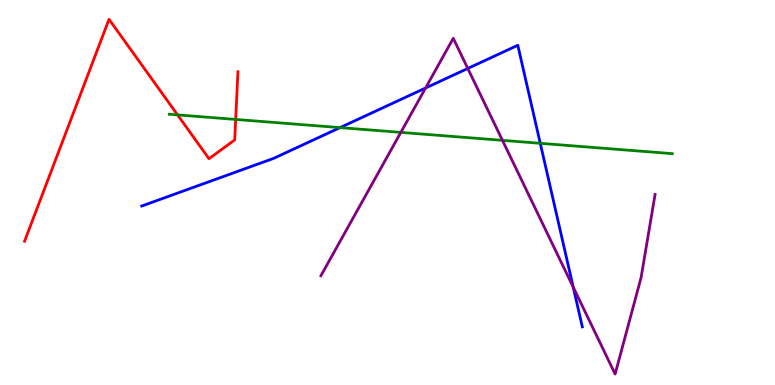[{'lines': ['blue', 'red'], 'intersections': []}, {'lines': ['green', 'red'], 'intersections': [{'x': 2.29, 'y': 7.02}, {'x': 3.04, 'y': 6.9}]}, {'lines': ['purple', 'red'], 'intersections': []}, {'lines': ['blue', 'green'], 'intersections': [{'x': 4.39, 'y': 6.69}, {'x': 6.97, 'y': 6.28}]}, {'lines': ['blue', 'purple'], 'intersections': [{'x': 5.49, 'y': 7.71}, {'x': 6.04, 'y': 8.22}, {'x': 7.4, 'y': 2.54}]}, {'lines': ['green', 'purple'], 'intersections': [{'x': 5.17, 'y': 6.56}, {'x': 6.48, 'y': 6.35}]}]